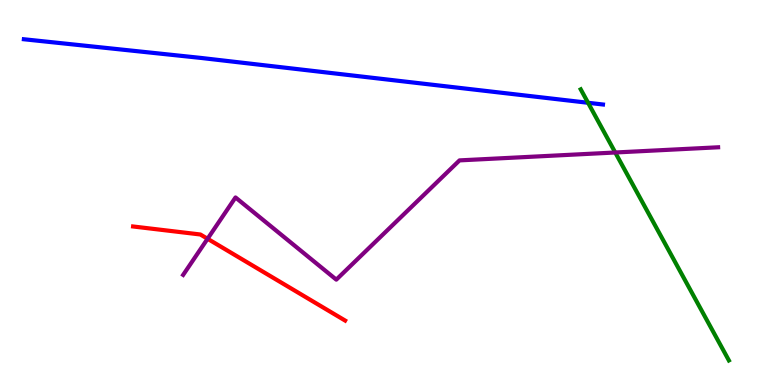[{'lines': ['blue', 'red'], 'intersections': []}, {'lines': ['green', 'red'], 'intersections': []}, {'lines': ['purple', 'red'], 'intersections': [{'x': 2.68, 'y': 3.8}]}, {'lines': ['blue', 'green'], 'intersections': [{'x': 7.59, 'y': 7.33}]}, {'lines': ['blue', 'purple'], 'intersections': []}, {'lines': ['green', 'purple'], 'intersections': [{'x': 7.94, 'y': 6.04}]}]